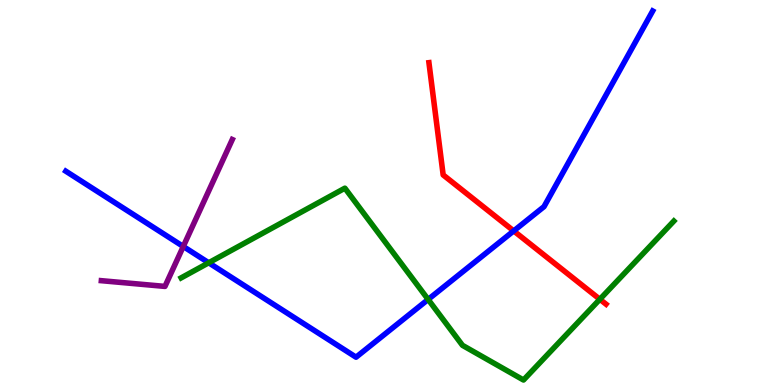[{'lines': ['blue', 'red'], 'intersections': [{'x': 6.63, 'y': 4.0}]}, {'lines': ['green', 'red'], 'intersections': [{'x': 7.74, 'y': 2.23}]}, {'lines': ['purple', 'red'], 'intersections': []}, {'lines': ['blue', 'green'], 'intersections': [{'x': 2.69, 'y': 3.17}, {'x': 5.52, 'y': 2.22}]}, {'lines': ['blue', 'purple'], 'intersections': [{'x': 2.36, 'y': 3.6}]}, {'lines': ['green', 'purple'], 'intersections': []}]